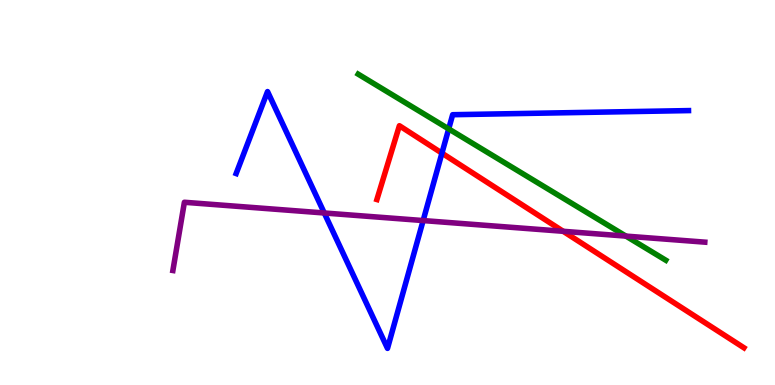[{'lines': ['blue', 'red'], 'intersections': [{'x': 5.7, 'y': 6.02}]}, {'lines': ['green', 'red'], 'intersections': []}, {'lines': ['purple', 'red'], 'intersections': [{'x': 7.27, 'y': 3.99}]}, {'lines': ['blue', 'green'], 'intersections': [{'x': 5.79, 'y': 6.65}]}, {'lines': ['blue', 'purple'], 'intersections': [{'x': 4.18, 'y': 4.47}, {'x': 5.46, 'y': 4.27}]}, {'lines': ['green', 'purple'], 'intersections': [{'x': 8.08, 'y': 3.87}]}]